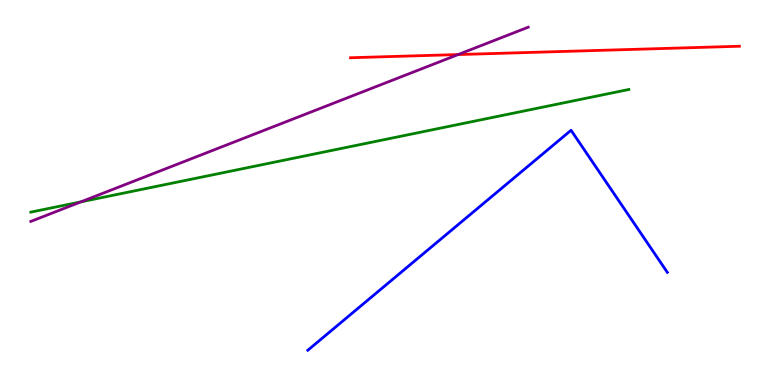[{'lines': ['blue', 'red'], 'intersections': []}, {'lines': ['green', 'red'], 'intersections': []}, {'lines': ['purple', 'red'], 'intersections': [{'x': 5.91, 'y': 8.58}]}, {'lines': ['blue', 'green'], 'intersections': []}, {'lines': ['blue', 'purple'], 'intersections': []}, {'lines': ['green', 'purple'], 'intersections': [{'x': 1.04, 'y': 4.76}]}]